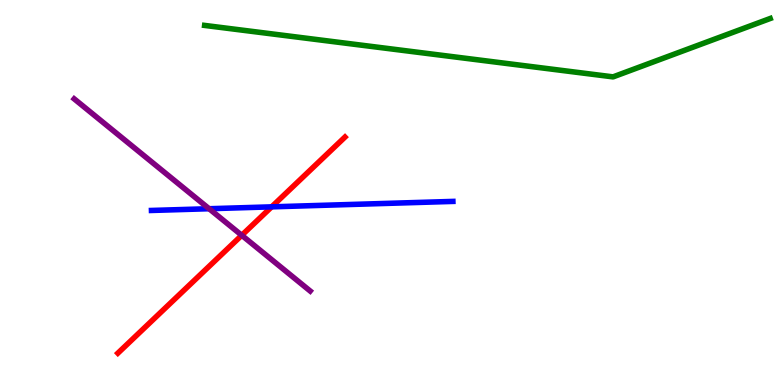[{'lines': ['blue', 'red'], 'intersections': [{'x': 3.51, 'y': 4.63}]}, {'lines': ['green', 'red'], 'intersections': []}, {'lines': ['purple', 'red'], 'intersections': [{'x': 3.12, 'y': 3.89}]}, {'lines': ['blue', 'green'], 'intersections': []}, {'lines': ['blue', 'purple'], 'intersections': [{'x': 2.7, 'y': 4.58}]}, {'lines': ['green', 'purple'], 'intersections': []}]